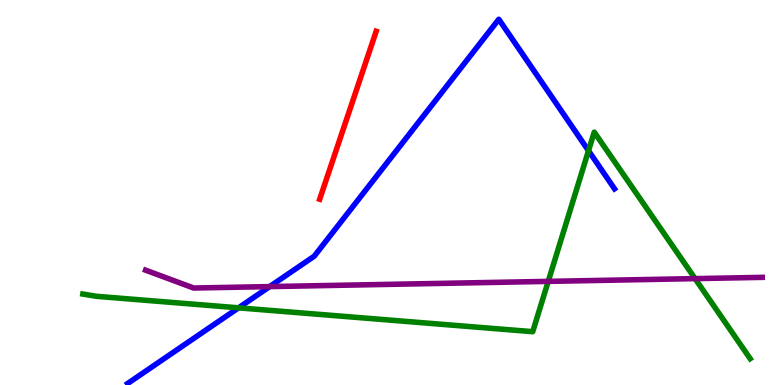[{'lines': ['blue', 'red'], 'intersections': []}, {'lines': ['green', 'red'], 'intersections': []}, {'lines': ['purple', 'red'], 'intersections': []}, {'lines': ['blue', 'green'], 'intersections': [{'x': 3.08, 'y': 2.0}, {'x': 7.59, 'y': 6.09}]}, {'lines': ['blue', 'purple'], 'intersections': [{'x': 3.48, 'y': 2.56}]}, {'lines': ['green', 'purple'], 'intersections': [{'x': 7.07, 'y': 2.69}, {'x': 8.97, 'y': 2.76}]}]